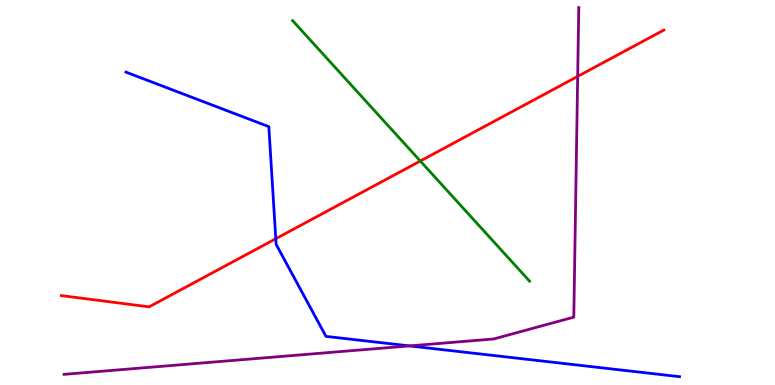[{'lines': ['blue', 'red'], 'intersections': [{'x': 3.56, 'y': 3.8}]}, {'lines': ['green', 'red'], 'intersections': [{'x': 5.42, 'y': 5.82}]}, {'lines': ['purple', 'red'], 'intersections': [{'x': 7.45, 'y': 8.02}]}, {'lines': ['blue', 'green'], 'intersections': []}, {'lines': ['blue', 'purple'], 'intersections': [{'x': 5.28, 'y': 1.02}]}, {'lines': ['green', 'purple'], 'intersections': []}]